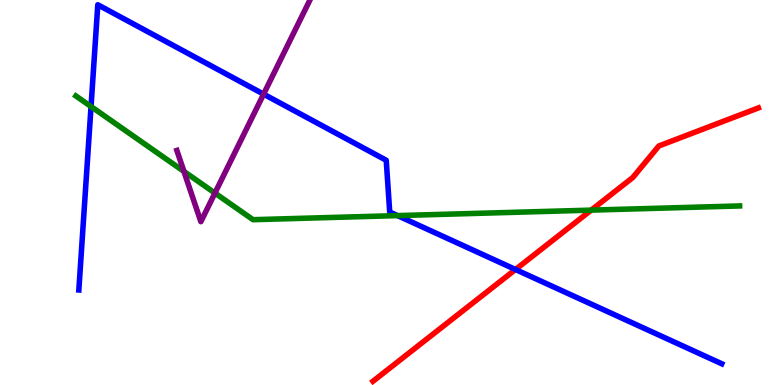[{'lines': ['blue', 'red'], 'intersections': [{'x': 6.65, 'y': 3.0}]}, {'lines': ['green', 'red'], 'intersections': [{'x': 7.63, 'y': 4.54}]}, {'lines': ['purple', 'red'], 'intersections': []}, {'lines': ['blue', 'green'], 'intersections': [{'x': 1.17, 'y': 7.23}, {'x': 5.13, 'y': 4.4}]}, {'lines': ['blue', 'purple'], 'intersections': [{'x': 3.4, 'y': 7.55}]}, {'lines': ['green', 'purple'], 'intersections': [{'x': 2.37, 'y': 5.55}, {'x': 2.77, 'y': 4.99}]}]